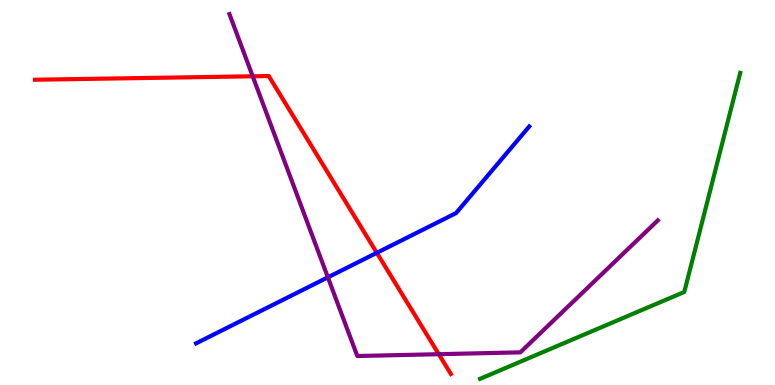[{'lines': ['blue', 'red'], 'intersections': [{'x': 4.86, 'y': 3.43}]}, {'lines': ['green', 'red'], 'intersections': []}, {'lines': ['purple', 'red'], 'intersections': [{'x': 3.26, 'y': 8.02}, {'x': 5.66, 'y': 0.8}]}, {'lines': ['blue', 'green'], 'intersections': []}, {'lines': ['blue', 'purple'], 'intersections': [{'x': 4.23, 'y': 2.8}]}, {'lines': ['green', 'purple'], 'intersections': []}]